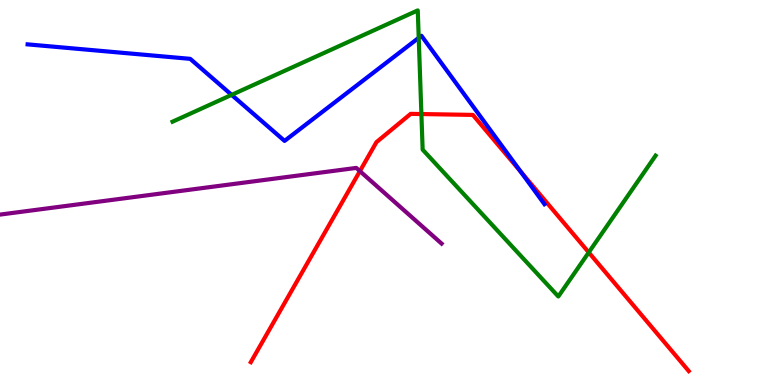[{'lines': ['blue', 'red'], 'intersections': [{'x': 6.72, 'y': 5.54}]}, {'lines': ['green', 'red'], 'intersections': [{'x': 5.44, 'y': 7.04}, {'x': 7.6, 'y': 3.44}]}, {'lines': ['purple', 'red'], 'intersections': [{'x': 4.64, 'y': 5.55}]}, {'lines': ['blue', 'green'], 'intersections': [{'x': 2.99, 'y': 7.54}, {'x': 5.4, 'y': 9.02}]}, {'lines': ['blue', 'purple'], 'intersections': []}, {'lines': ['green', 'purple'], 'intersections': []}]